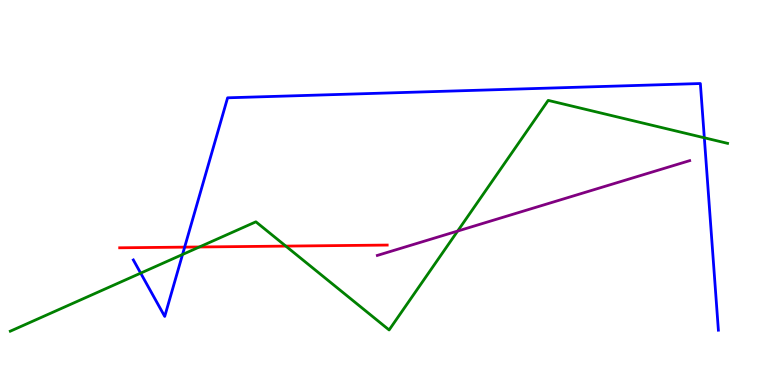[{'lines': ['blue', 'red'], 'intersections': [{'x': 2.38, 'y': 3.58}]}, {'lines': ['green', 'red'], 'intersections': [{'x': 2.57, 'y': 3.58}, {'x': 3.69, 'y': 3.61}]}, {'lines': ['purple', 'red'], 'intersections': []}, {'lines': ['blue', 'green'], 'intersections': [{'x': 1.82, 'y': 2.91}, {'x': 2.36, 'y': 3.39}, {'x': 9.09, 'y': 6.42}]}, {'lines': ['blue', 'purple'], 'intersections': []}, {'lines': ['green', 'purple'], 'intersections': [{'x': 5.91, 'y': 4.0}]}]